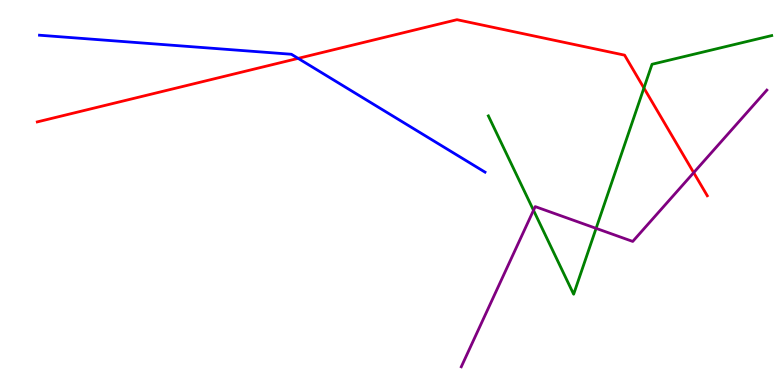[{'lines': ['blue', 'red'], 'intersections': [{'x': 3.85, 'y': 8.48}]}, {'lines': ['green', 'red'], 'intersections': [{'x': 8.31, 'y': 7.71}]}, {'lines': ['purple', 'red'], 'intersections': [{'x': 8.95, 'y': 5.52}]}, {'lines': ['blue', 'green'], 'intersections': []}, {'lines': ['blue', 'purple'], 'intersections': []}, {'lines': ['green', 'purple'], 'intersections': [{'x': 6.88, 'y': 4.54}, {'x': 7.69, 'y': 4.07}]}]